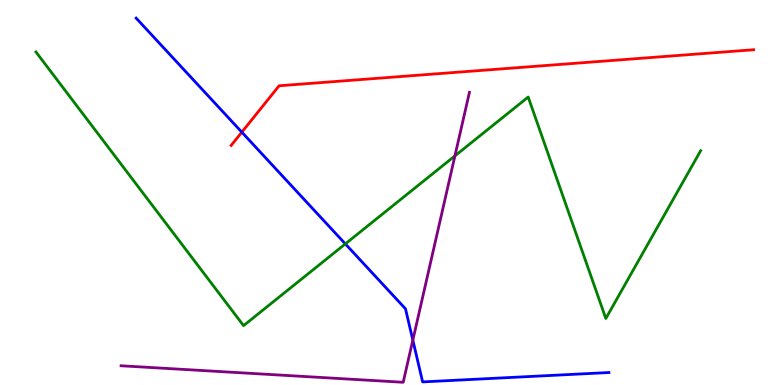[{'lines': ['blue', 'red'], 'intersections': [{'x': 3.12, 'y': 6.57}]}, {'lines': ['green', 'red'], 'intersections': []}, {'lines': ['purple', 'red'], 'intersections': []}, {'lines': ['blue', 'green'], 'intersections': [{'x': 4.46, 'y': 3.67}]}, {'lines': ['blue', 'purple'], 'intersections': [{'x': 5.33, 'y': 1.17}]}, {'lines': ['green', 'purple'], 'intersections': [{'x': 5.87, 'y': 5.95}]}]